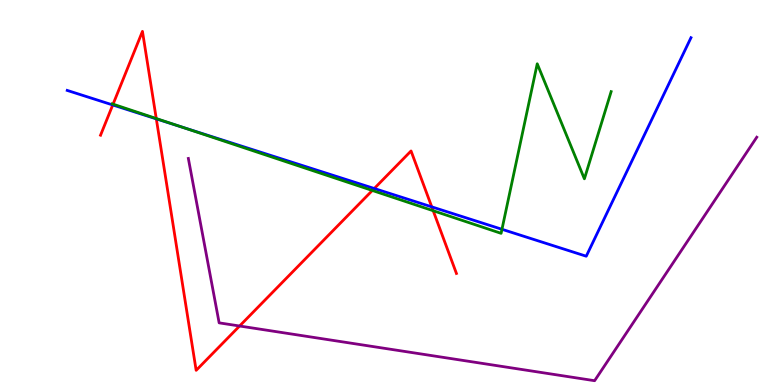[{'lines': ['blue', 'red'], 'intersections': [{'x': 1.45, 'y': 7.27}, {'x': 2.02, 'y': 6.91}, {'x': 4.83, 'y': 5.1}, {'x': 5.57, 'y': 4.63}]}, {'lines': ['green', 'red'], 'intersections': [{'x': 1.46, 'y': 7.29}, {'x': 2.02, 'y': 6.92}, {'x': 4.8, 'y': 5.05}, {'x': 5.59, 'y': 4.53}]}, {'lines': ['purple', 'red'], 'intersections': [{'x': 3.09, 'y': 1.53}]}, {'lines': ['blue', 'green'], 'intersections': [{'x': 2.32, 'y': 6.72}, {'x': 6.48, 'y': 4.04}]}, {'lines': ['blue', 'purple'], 'intersections': []}, {'lines': ['green', 'purple'], 'intersections': []}]